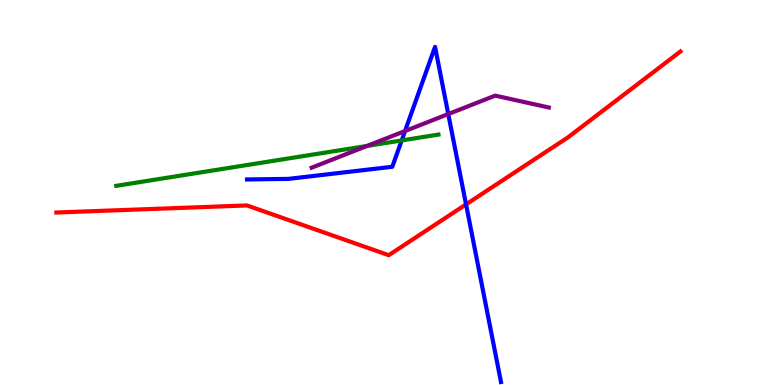[{'lines': ['blue', 'red'], 'intersections': [{'x': 6.01, 'y': 4.69}]}, {'lines': ['green', 'red'], 'intersections': []}, {'lines': ['purple', 'red'], 'intersections': []}, {'lines': ['blue', 'green'], 'intersections': [{'x': 5.18, 'y': 6.35}]}, {'lines': ['blue', 'purple'], 'intersections': [{'x': 5.23, 'y': 6.6}, {'x': 5.78, 'y': 7.04}]}, {'lines': ['green', 'purple'], 'intersections': [{'x': 4.74, 'y': 6.21}]}]